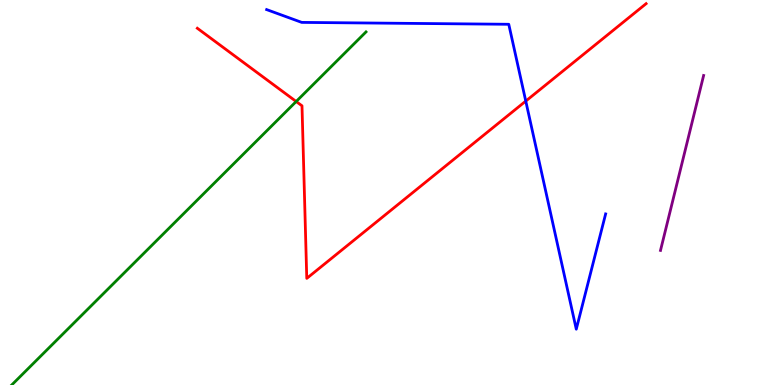[{'lines': ['blue', 'red'], 'intersections': [{'x': 6.78, 'y': 7.37}]}, {'lines': ['green', 'red'], 'intersections': [{'x': 3.82, 'y': 7.36}]}, {'lines': ['purple', 'red'], 'intersections': []}, {'lines': ['blue', 'green'], 'intersections': []}, {'lines': ['blue', 'purple'], 'intersections': []}, {'lines': ['green', 'purple'], 'intersections': []}]